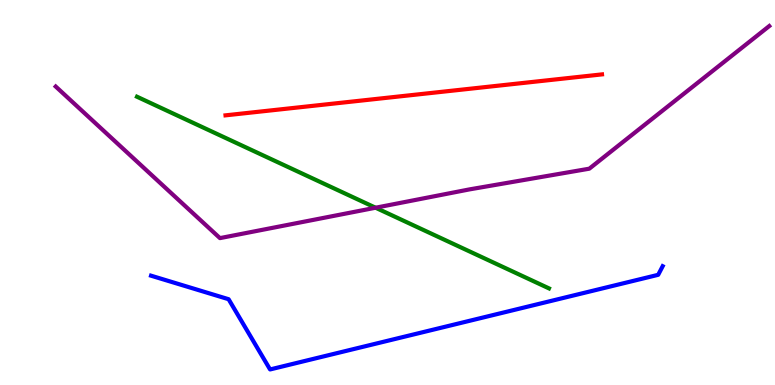[{'lines': ['blue', 'red'], 'intersections': []}, {'lines': ['green', 'red'], 'intersections': []}, {'lines': ['purple', 'red'], 'intersections': []}, {'lines': ['blue', 'green'], 'intersections': []}, {'lines': ['blue', 'purple'], 'intersections': []}, {'lines': ['green', 'purple'], 'intersections': [{'x': 4.85, 'y': 4.6}]}]